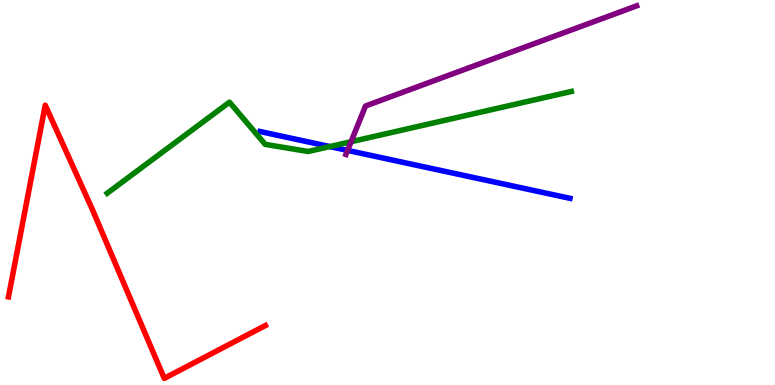[{'lines': ['blue', 'red'], 'intersections': []}, {'lines': ['green', 'red'], 'intersections': []}, {'lines': ['purple', 'red'], 'intersections': []}, {'lines': ['blue', 'green'], 'intersections': [{'x': 4.26, 'y': 6.19}]}, {'lines': ['blue', 'purple'], 'intersections': [{'x': 4.48, 'y': 6.09}]}, {'lines': ['green', 'purple'], 'intersections': [{'x': 4.53, 'y': 6.32}]}]